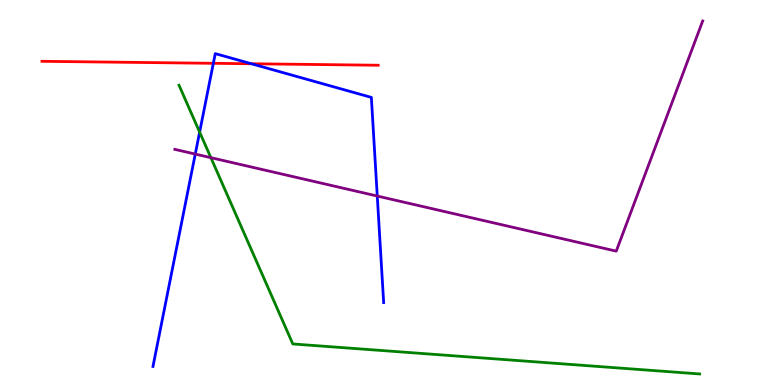[{'lines': ['blue', 'red'], 'intersections': [{'x': 2.75, 'y': 8.36}, {'x': 3.24, 'y': 8.34}]}, {'lines': ['green', 'red'], 'intersections': []}, {'lines': ['purple', 'red'], 'intersections': []}, {'lines': ['blue', 'green'], 'intersections': [{'x': 2.58, 'y': 6.57}]}, {'lines': ['blue', 'purple'], 'intersections': [{'x': 2.52, 'y': 6.0}, {'x': 4.87, 'y': 4.91}]}, {'lines': ['green', 'purple'], 'intersections': [{'x': 2.72, 'y': 5.9}]}]